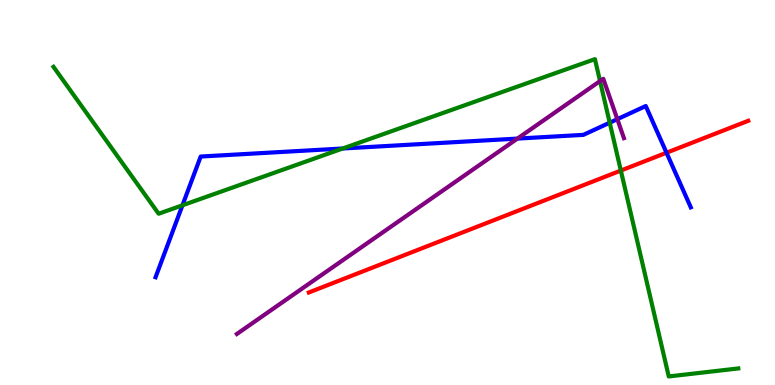[{'lines': ['blue', 'red'], 'intersections': [{'x': 8.6, 'y': 6.03}]}, {'lines': ['green', 'red'], 'intersections': [{'x': 8.01, 'y': 5.57}]}, {'lines': ['purple', 'red'], 'intersections': []}, {'lines': ['blue', 'green'], 'intersections': [{'x': 2.35, 'y': 4.67}, {'x': 4.42, 'y': 6.14}, {'x': 7.87, 'y': 6.81}]}, {'lines': ['blue', 'purple'], 'intersections': [{'x': 6.68, 'y': 6.4}, {'x': 7.97, 'y': 6.9}]}, {'lines': ['green', 'purple'], 'intersections': [{'x': 7.74, 'y': 7.89}]}]